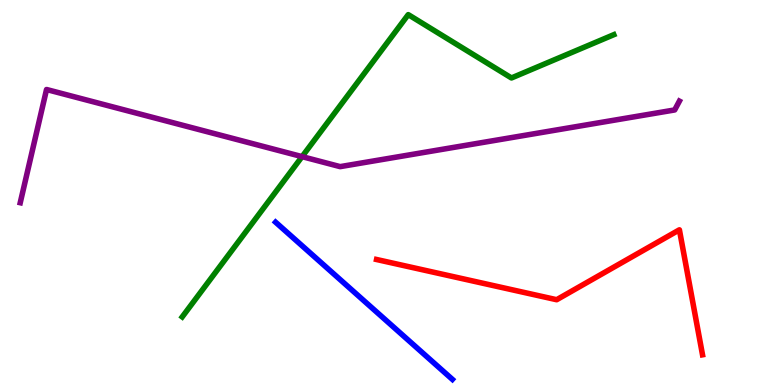[{'lines': ['blue', 'red'], 'intersections': []}, {'lines': ['green', 'red'], 'intersections': []}, {'lines': ['purple', 'red'], 'intersections': []}, {'lines': ['blue', 'green'], 'intersections': []}, {'lines': ['blue', 'purple'], 'intersections': []}, {'lines': ['green', 'purple'], 'intersections': [{'x': 3.9, 'y': 5.93}]}]